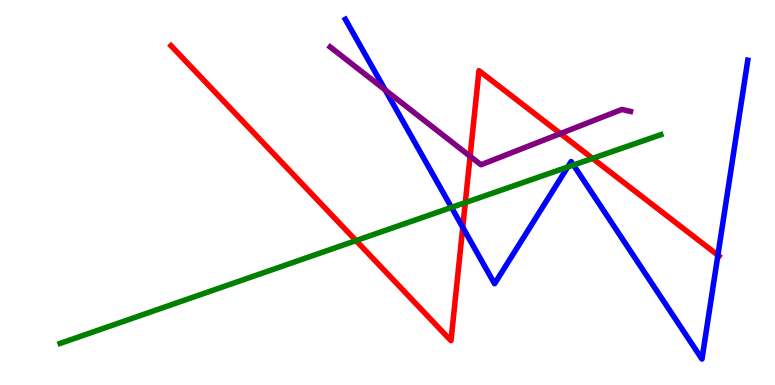[{'lines': ['blue', 'red'], 'intersections': [{'x': 5.97, 'y': 4.09}, {'x': 9.26, 'y': 3.37}]}, {'lines': ['green', 'red'], 'intersections': [{'x': 4.59, 'y': 3.75}, {'x': 6.0, 'y': 4.74}, {'x': 7.65, 'y': 5.89}]}, {'lines': ['purple', 'red'], 'intersections': [{'x': 6.07, 'y': 5.94}, {'x': 7.23, 'y': 6.53}]}, {'lines': ['blue', 'green'], 'intersections': [{'x': 5.83, 'y': 4.61}, {'x': 7.33, 'y': 5.66}, {'x': 7.4, 'y': 5.71}]}, {'lines': ['blue', 'purple'], 'intersections': [{'x': 4.97, 'y': 7.66}]}, {'lines': ['green', 'purple'], 'intersections': []}]